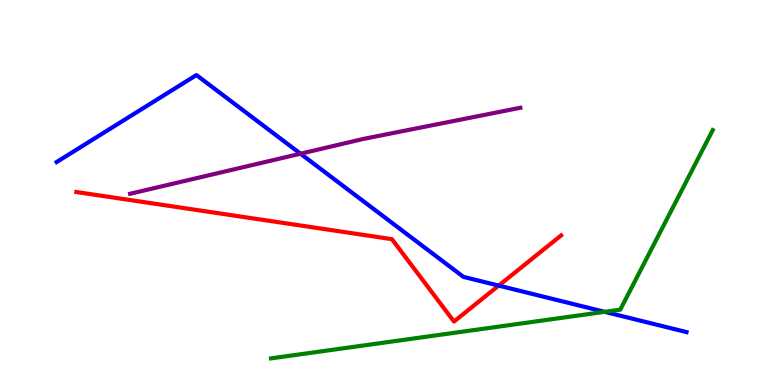[{'lines': ['blue', 'red'], 'intersections': [{'x': 6.43, 'y': 2.58}]}, {'lines': ['green', 'red'], 'intersections': []}, {'lines': ['purple', 'red'], 'intersections': []}, {'lines': ['blue', 'green'], 'intersections': [{'x': 7.8, 'y': 1.9}]}, {'lines': ['blue', 'purple'], 'intersections': [{'x': 3.88, 'y': 6.01}]}, {'lines': ['green', 'purple'], 'intersections': []}]